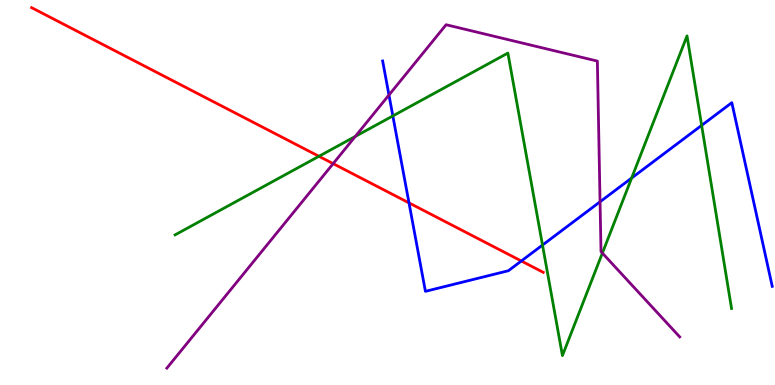[{'lines': ['blue', 'red'], 'intersections': [{'x': 5.28, 'y': 4.73}, {'x': 6.73, 'y': 3.22}]}, {'lines': ['green', 'red'], 'intersections': [{'x': 4.12, 'y': 5.94}]}, {'lines': ['purple', 'red'], 'intersections': [{'x': 4.3, 'y': 5.75}]}, {'lines': ['blue', 'green'], 'intersections': [{'x': 5.07, 'y': 6.99}, {'x': 7.0, 'y': 3.63}, {'x': 8.15, 'y': 5.38}, {'x': 9.05, 'y': 6.74}]}, {'lines': ['blue', 'purple'], 'intersections': [{'x': 5.02, 'y': 7.53}, {'x': 7.74, 'y': 4.76}]}, {'lines': ['green', 'purple'], 'intersections': [{'x': 4.58, 'y': 6.46}, {'x': 7.77, 'y': 3.43}]}]